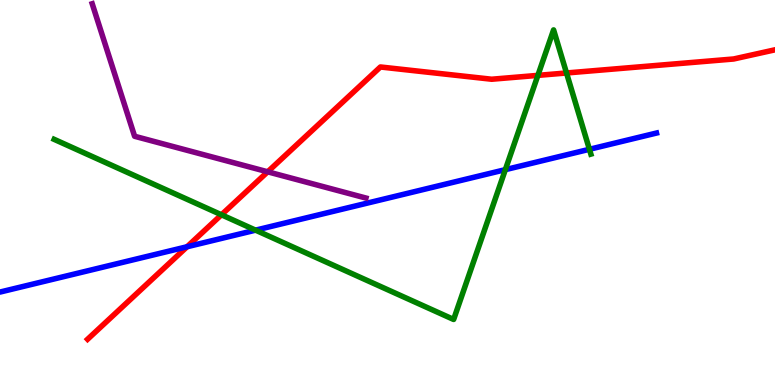[{'lines': ['blue', 'red'], 'intersections': [{'x': 2.41, 'y': 3.59}]}, {'lines': ['green', 'red'], 'intersections': [{'x': 2.86, 'y': 4.42}, {'x': 6.94, 'y': 8.04}, {'x': 7.31, 'y': 8.1}]}, {'lines': ['purple', 'red'], 'intersections': [{'x': 3.45, 'y': 5.54}]}, {'lines': ['blue', 'green'], 'intersections': [{'x': 3.3, 'y': 4.02}, {'x': 6.52, 'y': 5.59}, {'x': 7.61, 'y': 6.12}]}, {'lines': ['blue', 'purple'], 'intersections': []}, {'lines': ['green', 'purple'], 'intersections': []}]